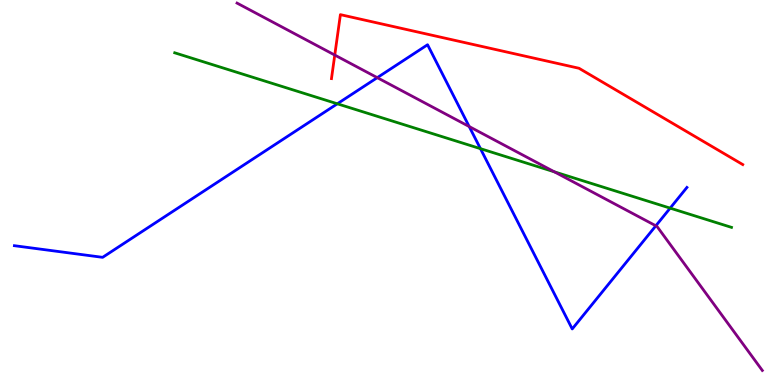[{'lines': ['blue', 'red'], 'intersections': []}, {'lines': ['green', 'red'], 'intersections': []}, {'lines': ['purple', 'red'], 'intersections': [{'x': 4.32, 'y': 8.57}]}, {'lines': ['blue', 'green'], 'intersections': [{'x': 4.35, 'y': 7.3}, {'x': 6.2, 'y': 6.14}, {'x': 8.65, 'y': 4.59}]}, {'lines': ['blue', 'purple'], 'intersections': [{'x': 4.87, 'y': 7.98}, {'x': 6.05, 'y': 6.71}, {'x': 8.46, 'y': 4.14}]}, {'lines': ['green', 'purple'], 'intersections': [{'x': 7.15, 'y': 5.54}]}]